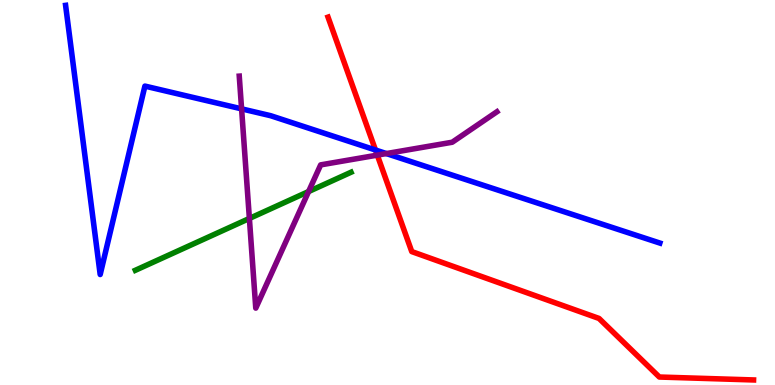[{'lines': ['blue', 'red'], 'intersections': [{'x': 4.84, 'y': 6.1}]}, {'lines': ['green', 'red'], 'intersections': []}, {'lines': ['purple', 'red'], 'intersections': [{'x': 4.87, 'y': 5.97}]}, {'lines': ['blue', 'green'], 'intersections': []}, {'lines': ['blue', 'purple'], 'intersections': [{'x': 3.12, 'y': 7.17}, {'x': 4.99, 'y': 6.01}]}, {'lines': ['green', 'purple'], 'intersections': [{'x': 3.22, 'y': 4.33}, {'x': 3.98, 'y': 5.02}]}]